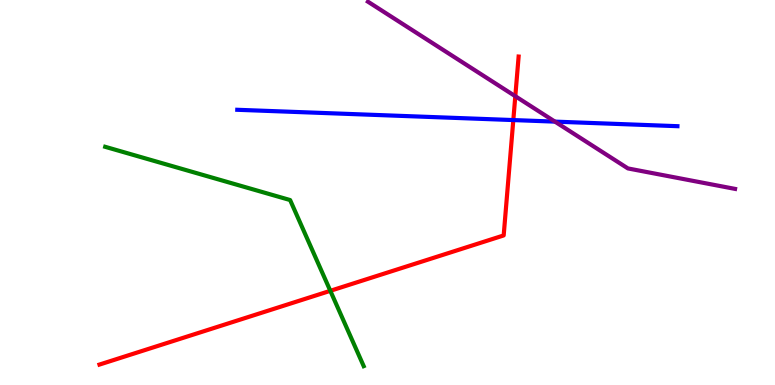[{'lines': ['blue', 'red'], 'intersections': [{'x': 6.62, 'y': 6.88}]}, {'lines': ['green', 'red'], 'intersections': [{'x': 4.26, 'y': 2.45}]}, {'lines': ['purple', 'red'], 'intersections': [{'x': 6.65, 'y': 7.5}]}, {'lines': ['blue', 'green'], 'intersections': []}, {'lines': ['blue', 'purple'], 'intersections': [{'x': 7.16, 'y': 6.84}]}, {'lines': ['green', 'purple'], 'intersections': []}]